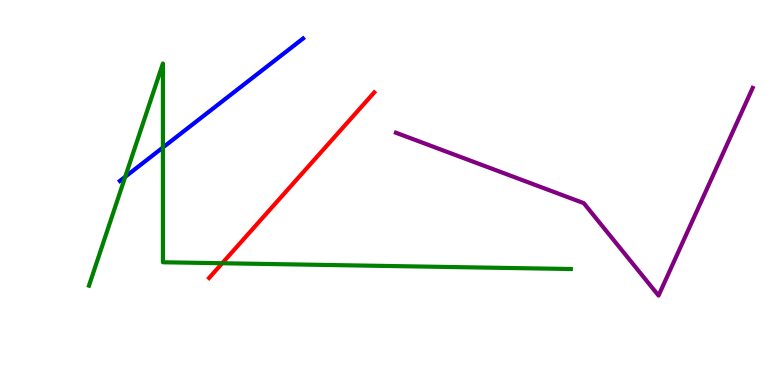[{'lines': ['blue', 'red'], 'intersections': []}, {'lines': ['green', 'red'], 'intersections': [{'x': 2.87, 'y': 3.16}]}, {'lines': ['purple', 'red'], 'intersections': []}, {'lines': ['blue', 'green'], 'intersections': [{'x': 1.62, 'y': 5.41}, {'x': 2.1, 'y': 6.17}]}, {'lines': ['blue', 'purple'], 'intersections': []}, {'lines': ['green', 'purple'], 'intersections': []}]